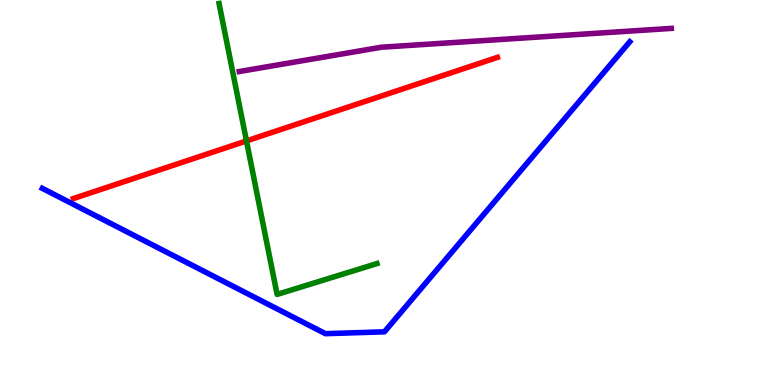[{'lines': ['blue', 'red'], 'intersections': []}, {'lines': ['green', 'red'], 'intersections': [{'x': 3.18, 'y': 6.34}]}, {'lines': ['purple', 'red'], 'intersections': []}, {'lines': ['blue', 'green'], 'intersections': []}, {'lines': ['blue', 'purple'], 'intersections': []}, {'lines': ['green', 'purple'], 'intersections': []}]